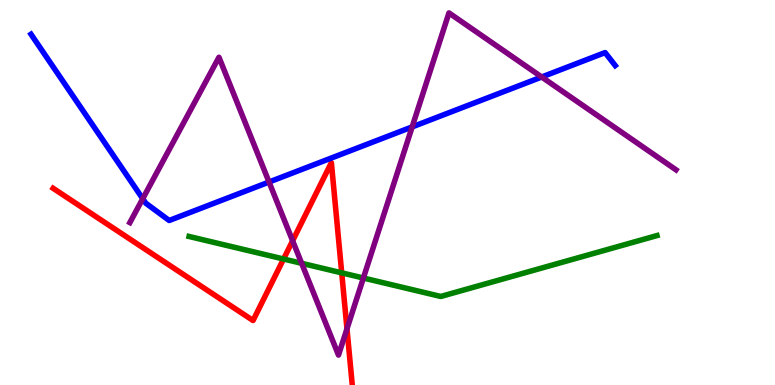[{'lines': ['blue', 'red'], 'intersections': []}, {'lines': ['green', 'red'], 'intersections': [{'x': 3.66, 'y': 3.27}, {'x': 4.41, 'y': 2.91}]}, {'lines': ['purple', 'red'], 'intersections': [{'x': 3.78, 'y': 3.75}, {'x': 4.48, 'y': 1.46}]}, {'lines': ['blue', 'green'], 'intersections': []}, {'lines': ['blue', 'purple'], 'intersections': [{'x': 1.84, 'y': 4.84}, {'x': 3.47, 'y': 5.27}, {'x': 5.32, 'y': 6.7}, {'x': 6.99, 'y': 8.0}]}, {'lines': ['green', 'purple'], 'intersections': [{'x': 3.89, 'y': 3.16}, {'x': 4.69, 'y': 2.78}]}]